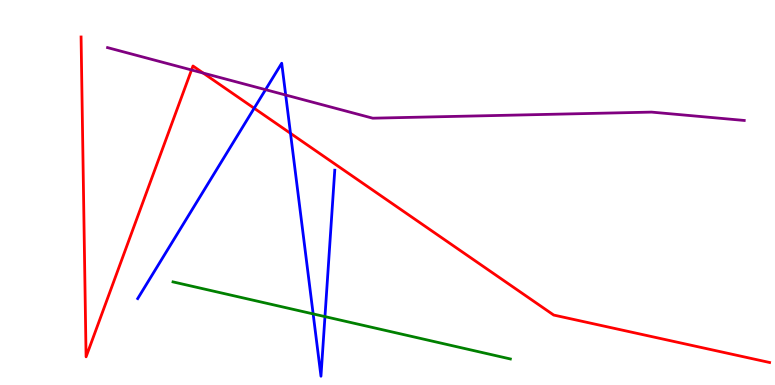[{'lines': ['blue', 'red'], 'intersections': [{'x': 3.28, 'y': 7.19}, {'x': 3.75, 'y': 6.54}]}, {'lines': ['green', 'red'], 'intersections': []}, {'lines': ['purple', 'red'], 'intersections': [{'x': 2.47, 'y': 8.18}, {'x': 2.62, 'y': 8.1}]}, {'lines': ['blue', 'green'], 'intersections': [{'x': 4.04, 'y': 1.85}, {'x': 4.19, 'y': 1.78}]}, {'lines': ['blue', 'purple'], 'intersections': [{'x': 3.43, 'y': 7.67}, {'x': 3.69, 'y': 7.53}]}, {'lines': ['green', 'purple'], 'intersections': []}]